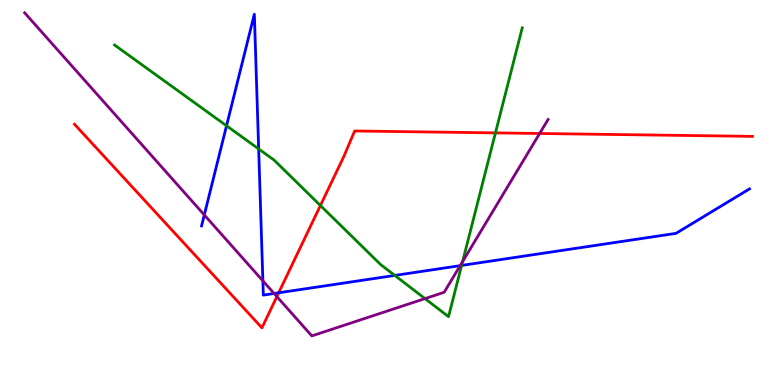[{'lines': ['blue', 'red'], 'intersections': [{'x': 3.6, 'y': 2.4}]}, {'lines': ['green', 'red'], 'intersections': [{'x': 4.13, 'y': 4.66}, {'x': 6.39, 'y': 6.55}]}, {'lines': ['purple', 'red'], 'intersections': [{'x': 3.57, 'y': 2.3}, {'x': 6.96, 'y': 6.53}]}, {'lines': ['blue', 'green'], 'intersections': [{'x': 2.92, 'y': 6.73}, {'x': 3.34, 'y': 6.13}, {'x': 5.09, 'y': 2.85}, {'x': 5.96, 'y': 3.11}]}, {'lines': ['blue', 'purple'], 'intersections': [{'x': 2.64, 'y': 4.42}, {'x': 3.39, 'y': 2.71}, {'x': 3.54, 'y': 2.38}, {'x': 5.94, 'y': 3.1}]}, {'lines': ['green', 'purple'], 'intersections': [{'x': 5.48, 'y': 2.24}, {'x': 5.97, 'y': 3.2}]}]